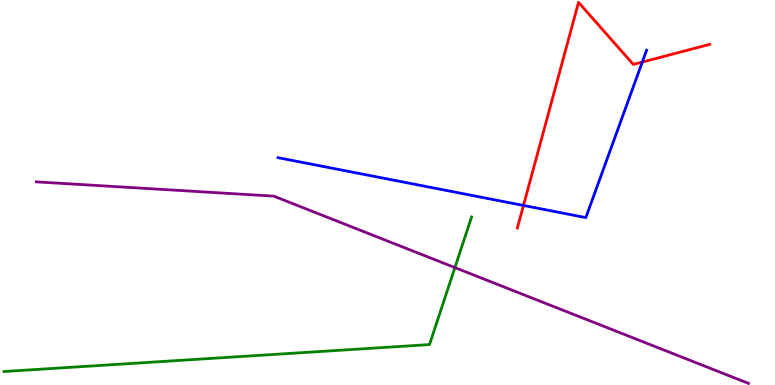[{'lines': ['blue', 'red'], 'intersections': [{'x': 6.75, 'y': 4.66}, {'x': 8.29, 'y': 8.39}]}, {'lines': ['green', 'red'], 'intersections': []}, {'lines': ['purple', 'red'], 'intersections': []}, {'lines': ['blue', 'green'], 'intersections': []}, {'lines': ['blue', 'purple'], 'intersections': []}, {'lines': ['green', 'purple'], 'intersections': [{'x': 5.87, 'y': 3.05}]}]